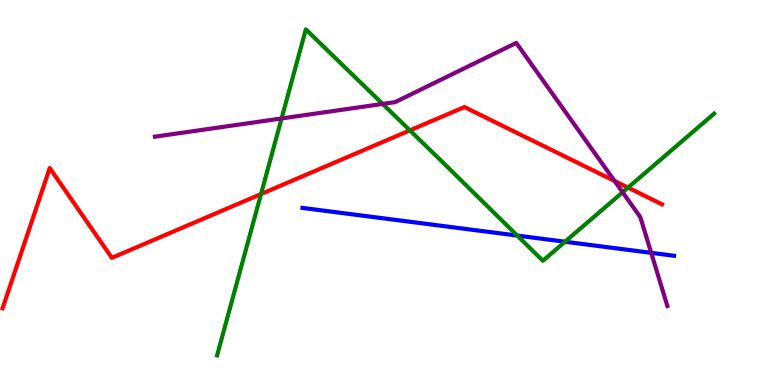[{'lines': ['blue', 'red'], 'intersections': []}, {'lines': ['green', 'red'], 'intersections': [{'x': 3.37, 'y': 4.96}, {'x': 5.29, 'y': 6.61}, {'x': 8.1, 'y': 5.13}]}, {'lines': ['purple', 'red'], 'intersections': [{'x': 7.93, 'y': 5.3}]}, {'lines': ['blue', 'green'], 'intersections': [{'x': 6.67, 'y': 3.88}, {'x': 7.29, 'y': 3.72}]}, {'lines': ['blue', 'purple'], 'intersections': [{'x': 8.4, 'y': 3.43}]}, {'lines': ['green', 'purple'], 'intersections': [{'x': 3.63, 'y': 6.92}, {'x': 4.94, 'y': 7.3}, {'x': 8.03, 'y': 5.01}]}]